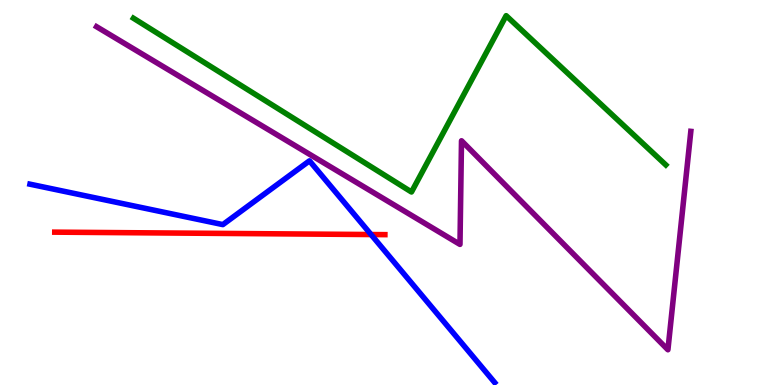[{'lines': ['blue', 'red'], 'intersections': [{'x': 4.79, 'y': 3.91}]}, {'lines': ['green', 'red'], 'intersections': []}, {'lines': ['purple', 'red'], 'intersections': []}, {'lines': ['blue', 'green'], 'intersections': []}, {'lines': ['blue', 'purple'], 'intersections': []}, {'lines': ['green', 'purple'], 'intersections': []}]